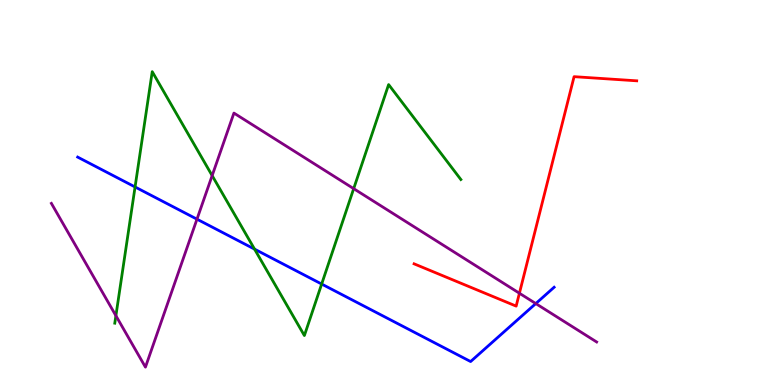[{'lines': ['blue', 'red'], 'intersections': []}, {'lines': ['green', 'red'], 'intersections': []}, {'lines': ['purple', 'red'], 'intersections': [{'x': 6.7, 'y': 2.38}]}, {'lines': ['blue', 'green'], 'intersections': [{'x': 1.74, 'y': 5.14}, {'x': 3.28, 'y': 3.53}, {'x': 4.15, 'y': 2.62}]}, {'lines': ['blue', 'purple'], 'intersections': [{'x': 2.54, 'y': 4.31}, {'x': 6.91, 'y': 2.12}]}, {'lines': ['green', 'purple'], 'intersections': [{'x': 1.5, 'y': 1.8}, {'x': 2.74, 'y': 5.44}, {'x': 4.56, 'y': 5.1}]}]